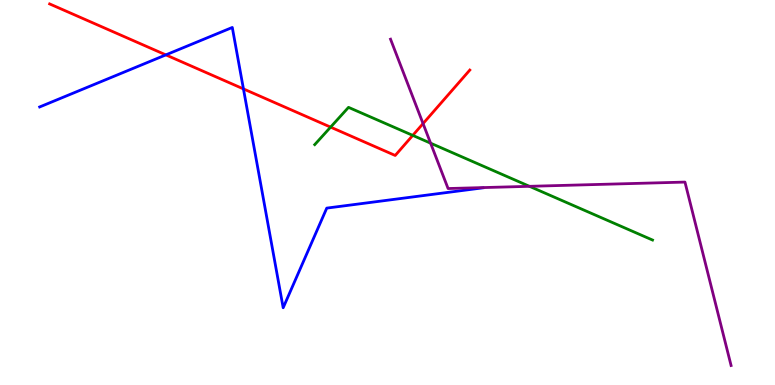[{'lines': ['blue', 'red'], 'intersections': [{'x': 2.14, 'y': 8.57}, {'x': 3.14, 'y': 7.69}]}, {'lines': ['green', 'red'], 'intersections': [{'x': 4.27, 'y': 6.7}, {'x': 5.33, 'y': 6.48}]}, {'lines': ['purple', 'red'], 'intersections': [{'x': 5.46, 'y': 6.79}]}, {'lines': ['blue', 'green'], 'intersections': []}, {'lines': ['blue', 'purple'], 'intersections': []}, {'lines': ['green', 'purple'], 'intersections': [{'x': 5.56, 'y': 6.28}, {'x': 6.83, 'y': 5.16}]}]